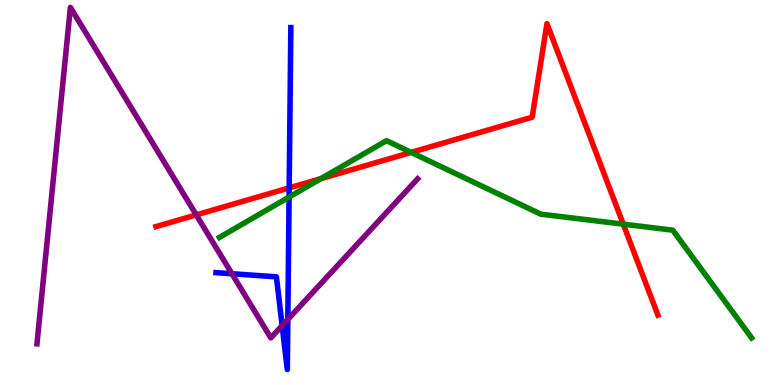[{'lines': ['blue', 'red'], 'intersections': [{'x': 3.73, 'y': 5.12}]}, {'lines': ['green', 'red'], 'intersections': [{'x': 4.14, 'y': 5.36}, {'x': 5.31, 'y': 6.04}, {'x': 8.04, 'y': 4.18}]}, {'lines': ['purple', 'red'], 'intersections': [{'x': 2.53, 'y': 4.42}]}, {'lines': ['blue', 'green'], 'intersections': [{'x': 3.73, 'y': 4.88}]}, {'lines': ['blue', 'purple'], 'intersections': [{'x': 2.99, 'y': 2.89}, {'x': 3.64, 'y': 1.54}, {'x': 3.71, 'y': 1.7}]}, {'lines': ['green', 'purple'], 'intersections': []}]